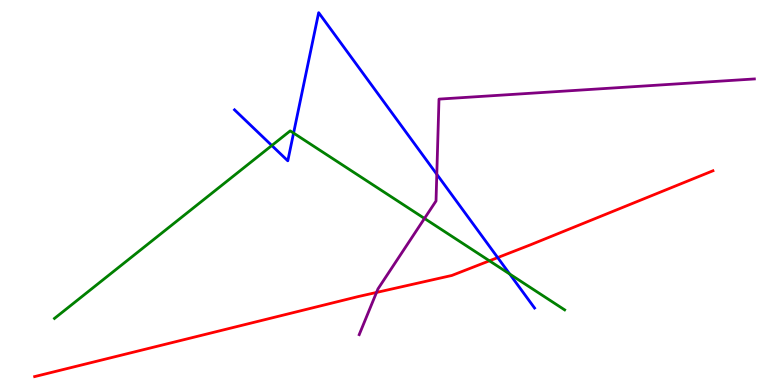[{'lines': ['blue', 'red'], 'intersections': [{'x': 6.42, 'y': 3.31}]}, {'lines': ['green', 'red'], 'intersections': [{'x': 6.32, 'y': 3.23}]}, {'lines': ['purple', 'red'], 'intersections': [{'x': 4.86, 'y': 2.4}]}, {'lines': ['blue', 'green'], 'intersections': [{'x': 3.51, 'y': 6.22}, {'x': 3.79, 'y': 6.54}, {'x': 6.58, 'y': 2.88}]}, {'lines': ['blue', 'purple'], 'intersections': [{'x': 5.64, 'y': 5.47}]}, {'lines': ['green', 'purple'], 'intersections': [{'x': 5.48, 'y': 4.33}]}]